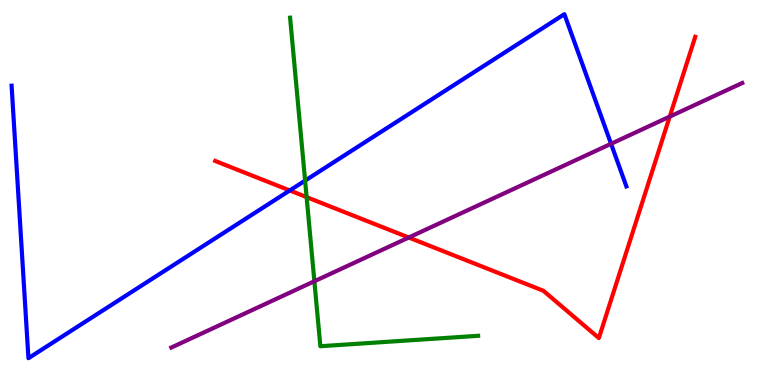[{'lines': ['blue', 'red'], 'intersections': [{'x': 3.74, 'y': 5.05}]}, {'lines': ['green', 'red'], 'intersections': [{'x': 3.96, 'y': 4.88}]}, {'lines': ['purple', 'red'], 'intersections': [{'x': 5.27, 'y': 3.83}, {'x': 8.64, 'y': 6.97}]}, {'lines': ['blue', 'green'], 'intersections': [{'x': 3.94, 'y': 5.31}]}, {'lines': ['blue', 'purple'], 'intersections': [{'x': 7.88, 'y': 6.27}]}, {'lines': ['green', 'purple'], 'intersections': [{'x': 4.06, 'y': 2.69}]}]